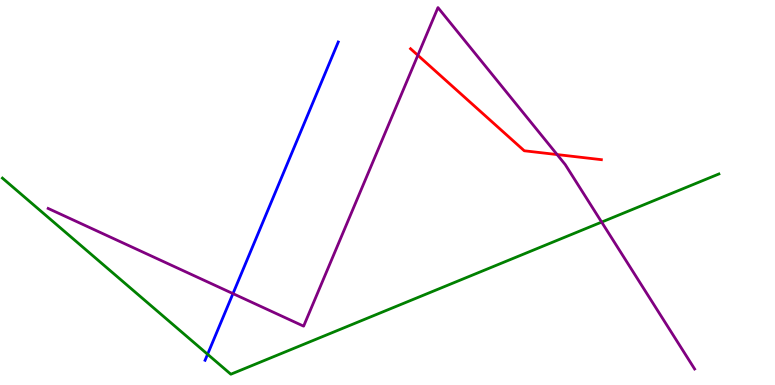[{'lines': ['blue', 'red'], 'intersections': []}, {'lines': ['green', 'red'], 'intersections': []}, {'lines': ['purple', 'red'], 'intersections': [{'x': 5.39, 'y': 8.56}, {'x': 7.19, 'y': 5.99}]}, {'lines': ['blue', 'green'], 'intersections': [{'x': 2.68, 'y': 0.798}]}, {'lines': ['blue', 'purple'], 'intersections': [{'x': 3.01, 'y': 2.37}]}, {'lines': ['green', 'purple'], 'intersections': [{'x': 7.76, 'y': 4.23}]}]